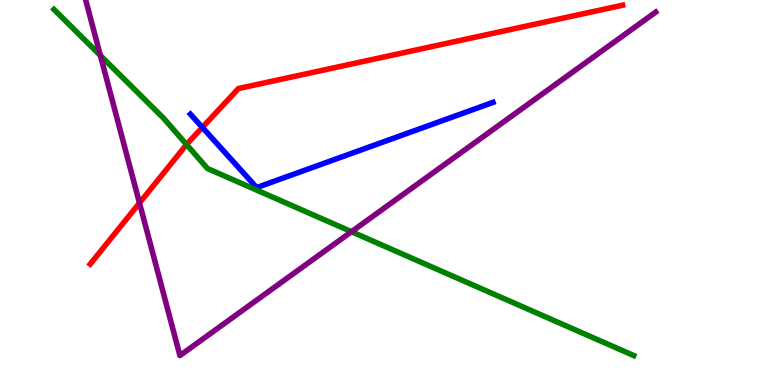[{'lines': ['blue', 'red'], 'intersections': [{'x': 2.61, 'y': 6.69}]}, {'lines': ['green', 'red'], 'intersections': [{'x': 2.41, 'y': 6.25}]}, {'lines': ['purple', 'red'], 'intersections': [{'x': 1.8, 'y': 4.73}]}, {'lines': ['blue', 'green'], 'intersections': []}, {'lines': ['blue', 'purple'], 'intersections': []}, {'lines': ['green', 'purple'], 'intersections': [{'x': 1.3, 'y': 8.56}, {'x': 4.54, 'y': 3.98}]}]